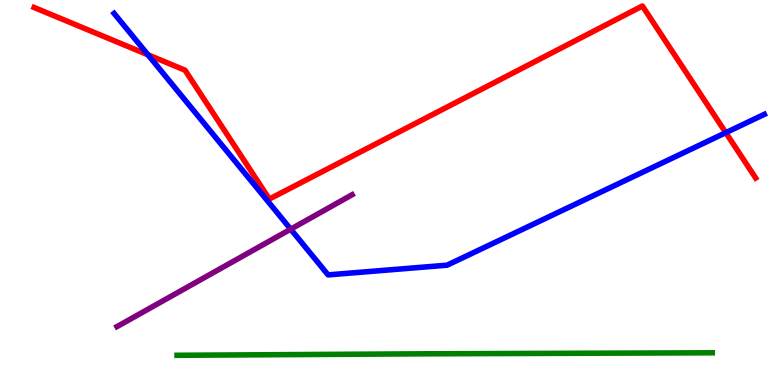[{'lines': ['blue', 'red'], 'intersections': [{'x': 1.91, 'y': 8.58}, {'x': 9.37, 'y': 6.55}]}, {'lines': ['green', 'red'], 'intersections': []}, {'lines': ['purple', 'red'], 'intersections': []}, {'lines': ['blue', 'green'], 'intersections': []}, {'lines': ['blue', 'purple'], 'intersections': [{'x': 3.75, 'y': 4.05}]}, {'lines': ['green', 'purple'], 'intersections': []}]